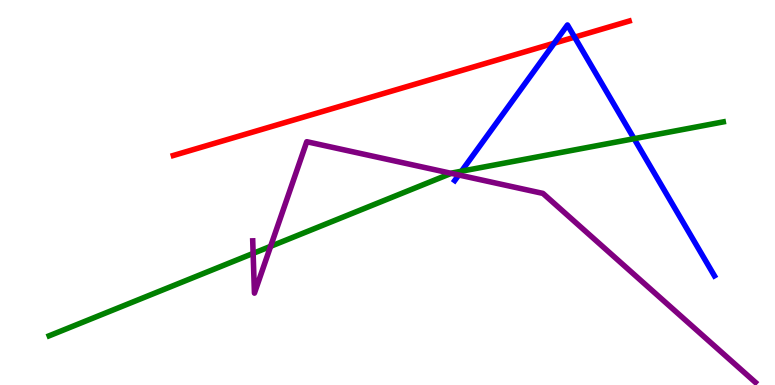[{'lines': ['blue', 'red'], 'intersections': [{'x': 7.15, 'y': 8.88}, {'x': 7.41, 'y': 9.03}]}, {'lines': ['green', 'red'], 'intersections': []}, {'lines': ['purple', 'red'], 'intersections': []}, {'lines': ['blue', 'green'], 'intersections': [{'x': 5.95, 'y': 5.55}, {'x': 8.18, 'y': 6.4}]}, {'lines': ['blue', 'purple'], 'intersections': [{'x': 5.92, 'y': 5.46}]}, {'lines': ['green', 'purple'], 'intersections': [{'x': 3.27, 'y': 3.42}, {'x': 3.49, 'y': 3.6}, {'x': 5.82, 'y': 5.5}]}]